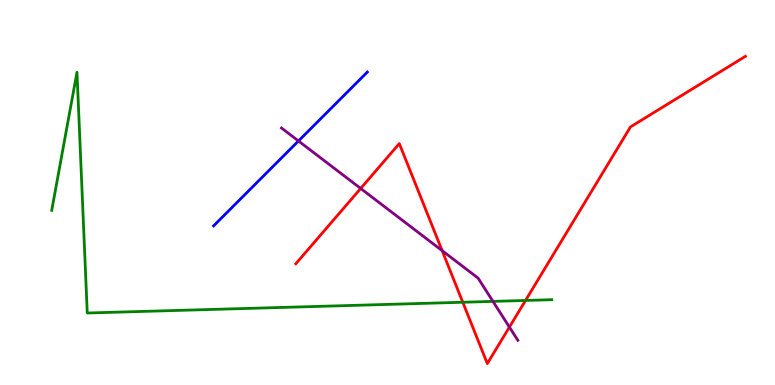[{'lines': ['blue', 'red'], 'intersections': []}, {'lines': ['green', 'red'], 'intersections': [{'x': 5.97, 'y': 2.15}, {'x': 6.78, 'y': 2.2}]}, {'lines': ['purple', 'red'], 'intersections': [{'x': 4.65, 'y': 5.1}, {'x': 5.71, 'y': 3.49}, {'x': 6.57, 'y': 1.5}]}, {'lines': ['blue', 'green'], 'intersections': []}, {'lines': ['blue', 'purple'], 'intersections': [{'x': 3.85, 'y': 6.34}]}, {'lines': ['green', 'purple'], 'intersections': [{'x': 6.36, 'y': 2.17}]}]